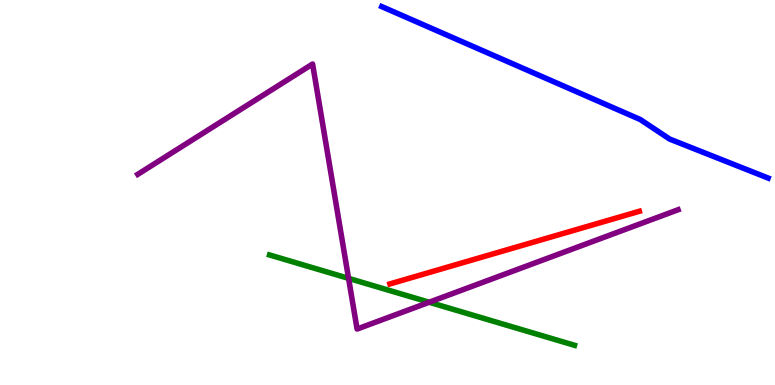[{'lines': ['blue', 'red'], 'intersections': []}, {'lines': ['green', 'red'], 'intersections': []}, {'lines': ['purple', 'red'], 'intersections': []}, {'lines': ['blue', 'green'], 'intersections': []}, {'lines': ['blue', 'purple'], 'intersections': []}, {'lines': ['green', 'purple'], 'intersections': [{'x': 4.5, 'y': 2.77}, {'x': 5.54, 'y': 2.15}]}]